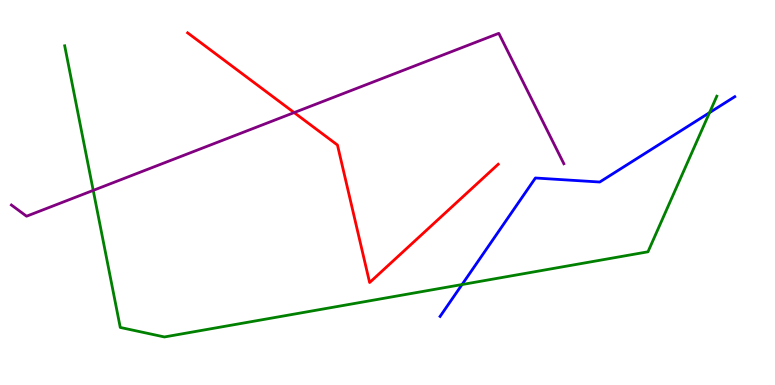[{'lines': ['blue', 'red'], 'intersections': []}, {'lines': ['green', 'red'], 'intersections': []}, {'lines': ['purple', 'red'], 'intersections': [{'x': 3.8, 'y': 7.08}]}, {'lines': ['blue', 'green'], 'intersections': [{'x': 5.96, 'y': 2.61}, {'x': 9.16, 'y': 7.07}]}, {'lines': ['blue', 'purple'], 'intersections': []}, {'lines': ['green', 'purple'], 'intersections': [{'x': 1.2, 'y': 5.05}]}]